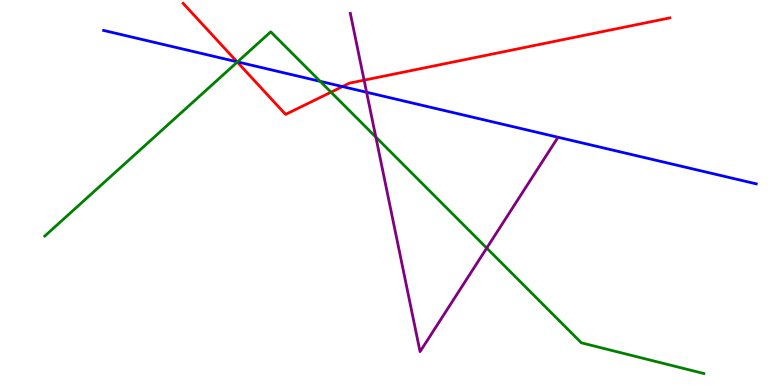[{'lines': ['blue', 'red'], 'intersections': [{'x': 3.06, 'y': 8.39}, {'x': 4.42, 'y': 7.75}]}, {'lines': ['green', 'red'], 'intersections': [{'x': 3.06, 'y': 8.39}, {'x': 4.27, 'y': 7.61}]}, {'lines': ['purple', 'red'], 'intersections': [{'x': 4.7, 'y': 7.92}]}, {'lines': ['blue', 'green'], 'intersections': [{'x': 3.06, 'y': 8.39}, {'x': 4.13, 'y': 7.89}]}, {'lines': ['blue', 'purple'], 'intersections': [{'x': 4.73, 'y': 7.6}]}, {'lines': ['green', 'purple'], 'intersections': [{'x': 4.85, 'y': 6.44}, {'x': 6.28, 'y': 3.56}]}]